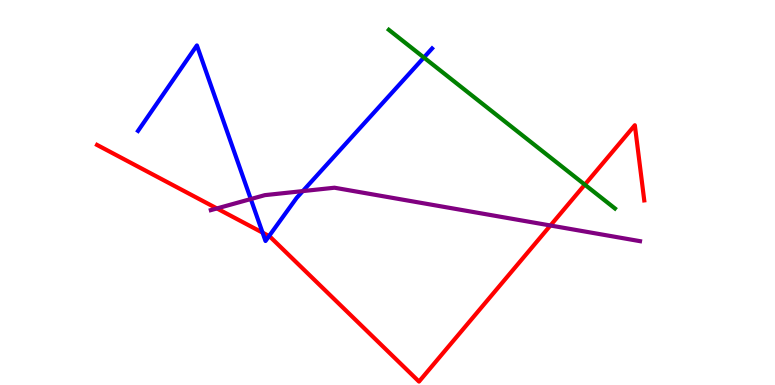[{'lines': ['blue', 'red'], 'intersections': [{'x': 3.39, 'y': 3.96}, {'x': 3.47, 'y': 3.87}]}, {'lines': ['green', 'red'], 'intersections': [{'x': 7.55, 'y': 5.2}]}, {'lines': ['purple', 'red'], 'intersections': [{'x': 2.8, 'y': 4.59}, {'x': 7.1, 'y': 4.14}]}, {'lines': ['blue', 'green'], 'intersections': [{'x': 5.47, 'y': 8.51}]}, {'lines': ['blue', 'purple'], 'intersections': [{'x': 3.24, 'y': 4.83}, {'x': 3.91, 'y': 5.04}]}, {'lines': ['green', 'purple'], 'intersections': []}]